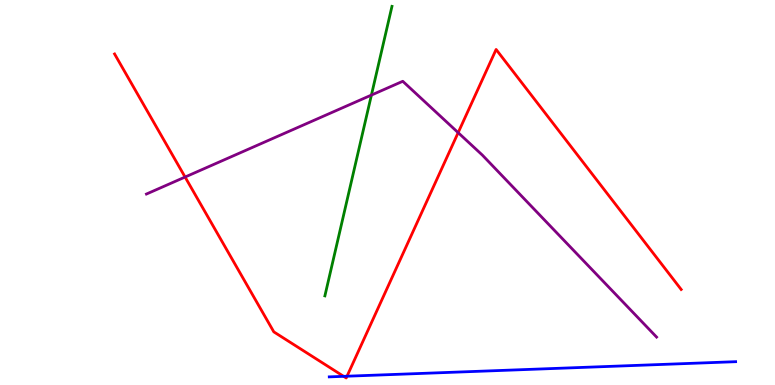[{'lines': ['blue', 'red'], 'intersections': [{'x': 4.43, 'y': 0.225}, {'x': 4.48, 'y': 0.228}]}, {'lines': ['green', 'red'], 'intersections': []}, {'lines': ['purple', 'red'], 'intersections': [{'x': 2.39, 'y': 5.4}, {'x': 5.91, 'y': 6.55}]}, {'lines': ['blue', 'green'], 'intersections': []}, {'lines': ['blue', 'purple'], 'intersections': []}, {'lines': ['green', 'purple'], 'intersections': [{'x': 4.79, 'y': 7.53}]}]